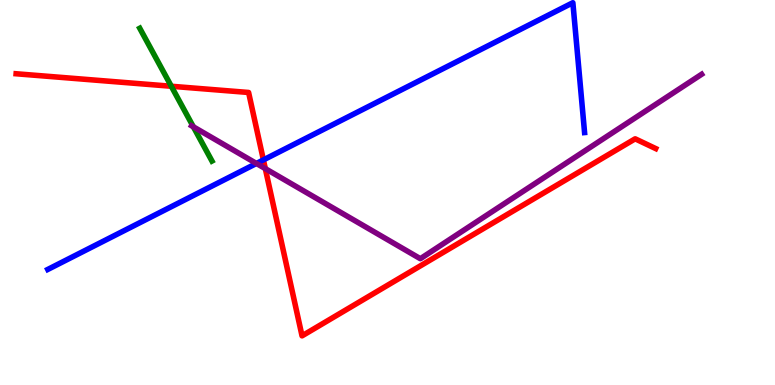[{'lines': ['blue', 'red'], 'intersections': [{'x': 3.4, 'y': 5.85}]}, {'lines': ['green', 'red'], 'intersections': [{'x': 2.21, 'y': 7.76}]}, {'lines': ['purple', 'red'], 'intersections': [{'x': 3.42, 'y': 5.62}]}, {'lines': ['blue', 'green'], 'intersections': []}, {'lines': ['blue', 'purple'], 'intersections': [{'x': 3.31, 'y': 5.75}]}, {'lines': ['green', 'purple'], 'intersections': [{'x': 2.5, 'y': 6.71}]}]